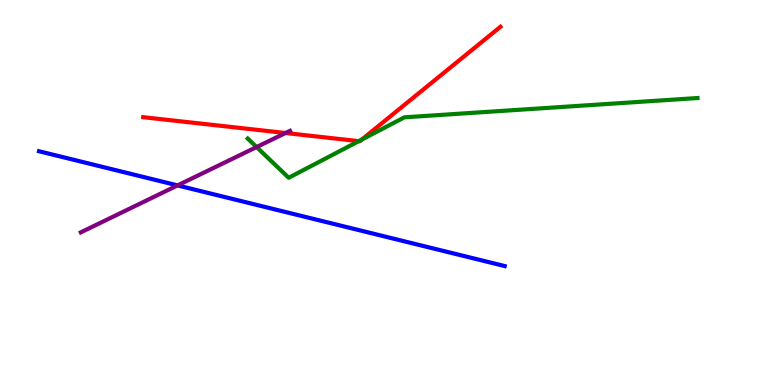[{'lines': ['blue', 'red'], 'intersections': []}, {'lines': ['green', 'red'], 'intersections': [{'x': 4.63, 'y': 6.33}, {'x': 4.67, 'y': 6.37}]}, {'lines': ['purple', 'red'], 'intersections': [{'x': 3.68, 'y': 6.55}]}, {'lines': ['blue', 'green'], 'intersections': []}, {'lines': ['blue', 'purple'], 'intersections': [{'x': 2.29, 'y': 5.18}]}, {'lines': ['green', 'purple'], 'intersections': [{'x': 3.31, 'y': 6.18}]}]